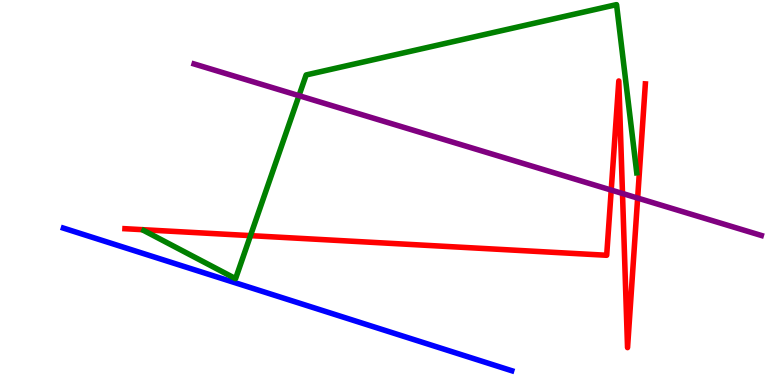[{'lines': ['blue', 'red'], 'intersections': []}, {'lines': ['green', 'red'], 'intersections': [{'x': 3.23, 'y': 3.88}]}, {'lines': ['purple', 'red'], 'intersections': [{'x': 7.89, 'y': 5.06}, {'x': 8.03, 'y': 4.97}, {'x': 8.23, 'y': 4.86}]}, {'lines': ['blue', 'green'], 'intersections': []}, {'lines': ['blue', 'purple'], 'intersections': []}, {'lines': ['green', 'purple'], 'intersections': [{'x': 3.86, 'y': 7.52}]}]